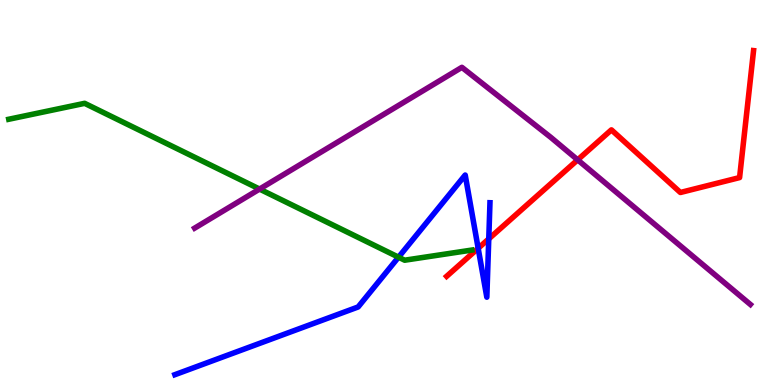[{'lines': ['blue', 'red'], 'intersections': [{'x': 6.17, 'y': 3.55}, {'x': 6.31, 'y': 3.8}]}, {'lines': ['green', 'red'], 'intersections': []}, {'lines': ['purple', 'red'], 'intersections': [{'x': 7.45, 'y': 5.85}]}, {'lines': ['blue', 'green'], 'intersections': [{'x': 5.14, 'y': 3.32}]}, {'lines': ['blue', 'purple'], 'intersections': []}, {'lines': ['green', 'purple'], 'intersections': [{'x': 3.35, 'y': 5.09}]}]